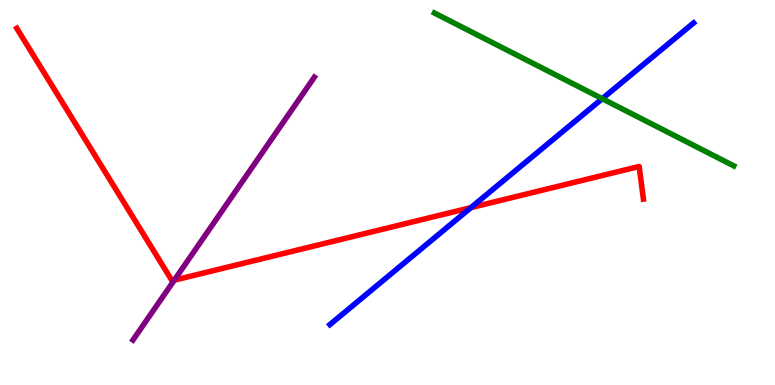[{'lines': ['blue', 'red'], 'intersections': [{'x': 6.08, 'y': 4.61}]}, {'lines': ['green', 'red'], 'intersections': []}, {'lines': ['purple', 'red'], 'intersections': [{'x': 2.25, 'y': 2.72}]}, {'lines': ['blue', 'green'], 'intersections': [{'x': 7.77, 'y': 7.44}]}, {'lines': ['blue', 'purple'], 'intersections': []}, {'lines': ['green', 'purple'], 'intersections': []}]